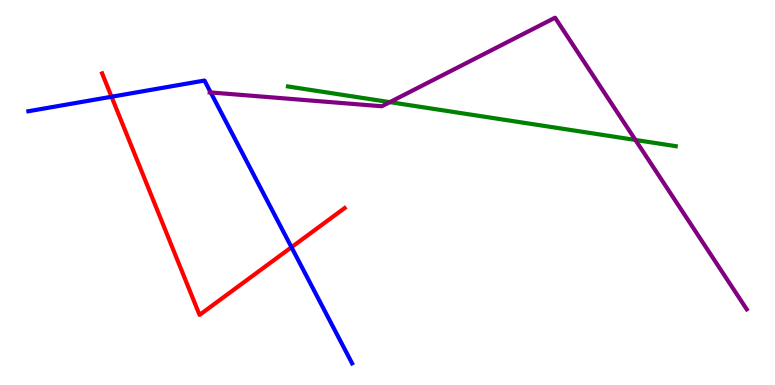[{'lines': ['blue', 'red'], 'intersections': [{'x': 1.44, 'y': 7.49}, {'x': 3.76, 'y': 3.58}]}, {'lines': ['green', 'red'], 'intersections': []}, {'lines': ['purple', 'red'], 'intersections': []}, {'lines': ['blue', 'green'], 'intersections': []}, {'lines': ['blue', 'purple'], 'intersections': [{'x': 2.72, 'y': 7.6}]}, {'lines': ['green', 'purple'], 'intersections': [{'x': 5.03, 'y': 7.35}, {'x': 8.2, 'y': 6.36}]}]